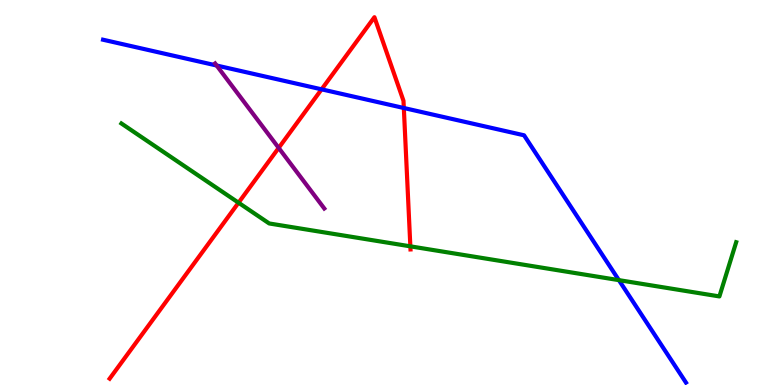[{'lines': ['blue', 'red'], 'intersections': [{'x': 4.15, 'y': 7.68}, {'x': 5.21, 'y': 7.19}]}, {'lines': ['green', 'red'], 'intersections': [{'x': 3.08, 'y': 4.73}, {'x': 5.29, 'y': 3.6}]}, {'lines': ['purple', 'red'], 'intersections': [{'x': 3.6, 'y': 6.16}]}, {'lines': ['blue', 'green'], 'intersections': [{'x': 7.99, 'y': 2.72}]}, {'lines': ['blue', 'purple'], 'intersections': [{'x': 2.8, 'y': 8.3}]}, {'lines': ['green', 'purple'], 'intersections': []}]